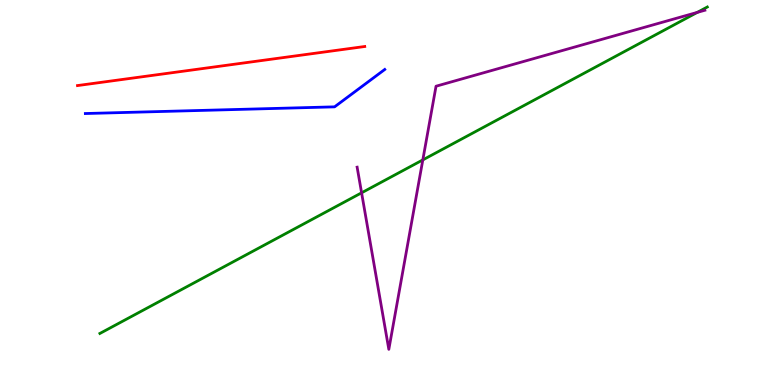[{'lines': ['blue', 'red'], 'intersections': []}, {'lines': ['green', 'red'], 'intersections': []}, {'lines': ['purple', 'red'], 'intersections': []}, {'lines': ['blue', 'green'], 'intersections': []}, {'lines': ['blue', 'purple'], 'intersections': []}, {'lines': ['green', 'purple'], 'intersections': [{'x': 4.67, 'y': 4.99}, {'x': 5.46, 'y': 5.85}, {'x': 9.0, 'y': 9.68}]}]